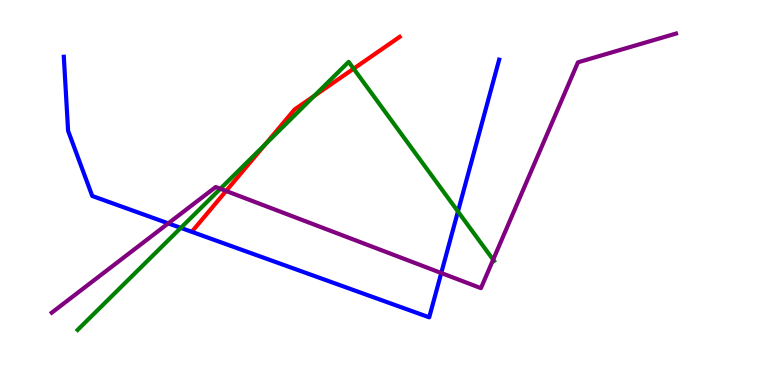[{'lines': ['blue', 'red'], 'intersections': []}, {'lines': ['green', 'red'], 'intersections': [{'x': 3.42, 'y': 6.25}, {'x': 4.06, 'y': 7.51}, {'x': 4.56, 'y': 8.22}]}, {'lines': ['purple', 'red'], 'intersections': [{'x': 2.92, 'y': 5.04}]}, {'lines': ['blue', 'green'], 'intersections': [{'x': 2.33, 'y': 4.08}, {'x': 5.91, 'y': 4.51}]}, {'lines': ['blue', 'purple'], 'intersections': [{'x': 2.17, 'y': 4.2}, {'x': 5.69, 'y': 2.91}]}, {'lines': ['green', 'purple'], 'intersections': [{'x': 2.84, 'y': 5.1}, {'x': 6.36, 'y': 3.25}]}]